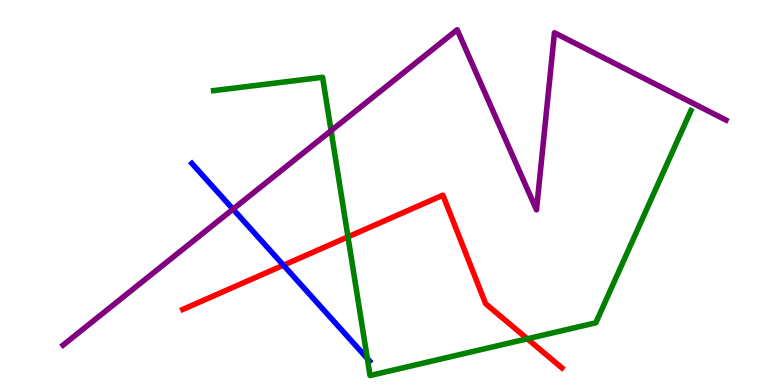[{'lines': ['blue', 'red'], 'intersections': [{'x': 3.66, 'y': 3.11}]}, {'lines': ['green', 'red'], 'intersections': [{'x': 4.49, 'y': 3.85}, {'x': 6.8, 'y': 1.2}]}, {'lines': ['purple', 'red'], 'intersections': []}, {'lines': ['blue', 'green'], 'intersections': [{'x': 4.74, 'y': 0.689}]}, {'lines': ['blue', 'purple'], 'intersections': [{'x': 3.01, 'y': 4.57}]}, {'lines': ['green', 'purple'], 'intersections': [{'x': 4.27, 'y': 6.61}]}]